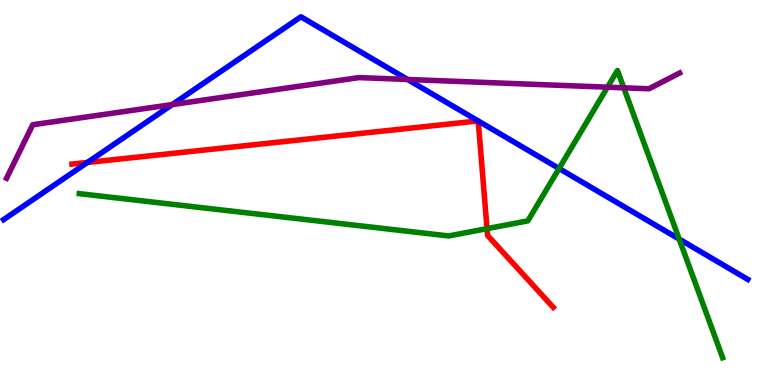[{'lines': ['blue', 'red'], 'intersections': [{'x': 1.13, 'y': 5.78}, {'x': 6.17, 'y': 6.86}, {'x': 6.17, 'y': 6.86}]}, {'lines': ['green', 'red'], 'intersections': [{'x': 6.28, 'y': 4.06}]}, {'lines': ['purple', 'red'], 'intersections': []}, {'lines': ['blue', 'green'], 'intersections': [{'x': 7.21, 'y': 5.62}, {'x': 8.76, 'y': 3.79}]}, {'lines': ['blue', 'purple'], 'intersections': [{'x': 2.22, 'y': 7.28}, {'x': 5.26, 'y': 7.94}]}, {'lines': ['green', 'purple'], 'intersections': [{'x': 7.84, 'y': 7.74}, {'x': 8.05, 'y': 7.72}]}]